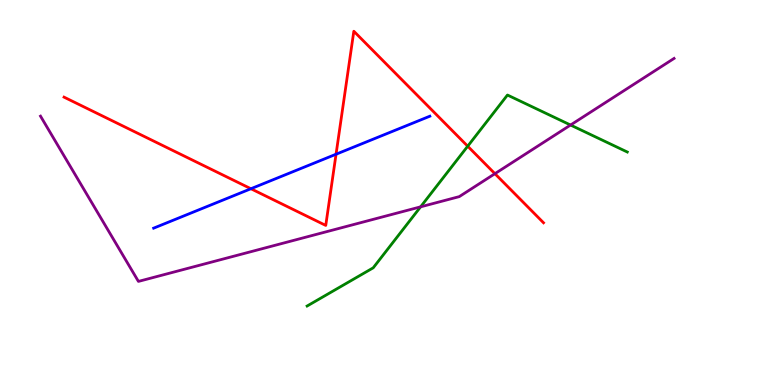[{'lines': ['blue', 'red'], 'intersections': [{'x': 3.24, 'y': 5.1}, {'x': 4.34, 'y': 5.99}]}, {'lines': ['green', 'red'], 'intersections': [{'x': 6.03, 'y': 6.2}]}, {'lines': ['purple', 'red'], 'intersections': [{'x': 6.39, 'y': 5.49}]}, {'lines': ['blue', 'green'], 'intersections': []}, {'lines': ['blue', 'purple'], 'intersections': []}, {'lines': ['green', 'purple'], 'intersections': [{'x': 5.43, 'y': 4.63}, {'x': 7.36, 'y': 6.75}]}]